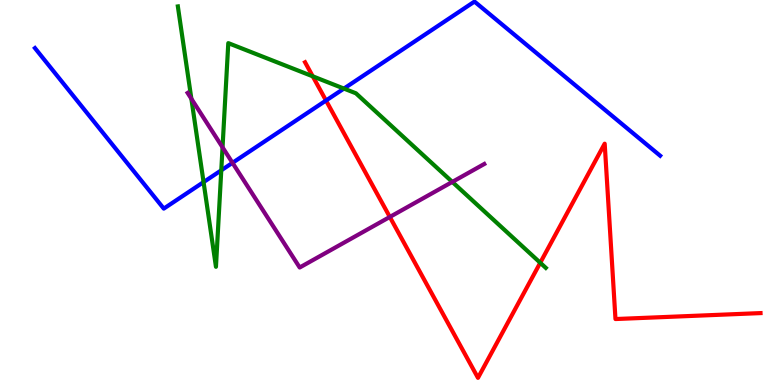[{'lines': ['blue', 'red'], 'intersections': [{'x': 4.21, 'y': 7.39}]}, {'lines': ['green', 'red'], 'intersections': [{'x': 4.04, 'y': 8.02}, {'x': 6.97, 'y': 3.18}]}, {'lines': ['purple', 'red'], 'intersections': [{'x': 5.03, 'y': 4.36}]}, {'lines': ['blue', 'green'], 'intersections': [{'x': 2.63, 'y': 5.27}, {'x': 2.86, 'y': 5.58}, {'x': 4.44, 'y': 7.7}]}, {'lines': ['blue', 'purple'], 'intersections': [{'x': 3.0, 'y': 5.77}]}, {'lines': ['green', 'purple'], 'intersections': [{'x': 2.47, 'y': 7.43}, {'x': 2.87, 'y': 6.17}, {'x': 5.84, 'y': 5.27}]}]